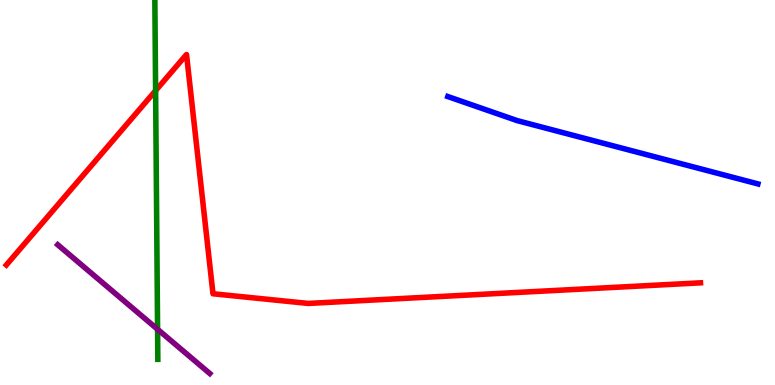[{'lines': ['blue', 'red'], 'intersections': []}, {'lines': ['green', 'red'], 'intersections': [{'x': 2.01, 'y': 7.65}]}, {'lines': ['purple', 'red'], 'intersections': []}, {'lines': ['blue', 'green'], 'intersections': []}, {'lines': ['blue', 'purple'], 'intersections': []}, {'lines': ['green', 'purple'], 'intersections': [{'x': 2.03, 'y': 1.45}]}]